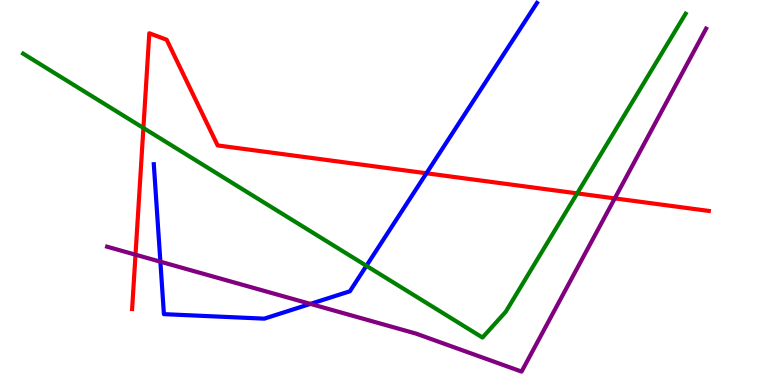[{'lines': ['blue', 'red'], 'intersections': [{'x': 5.5, 'y': 5.5}]}, {'lines': ['green', 'red'], 'intersections': [{'x': 1.85, 'y': 6.68}, {'x': 7.45, 'y': 4.98}]}, {'lines': ['purple', 'red'], 'intersections': [{'x': 1.75, 'y': 3.38}, {'x': 7.93, 'y': 4.85}]}, {'lines': ['blue', 'green'], 'intersections': [{'x': 4.73, 'y': 3.1}]}, {'lines': ['blue', 'purple'], 'intersections': [{'x': 2.07, 'y': 3.2}, {'x': 4.01, 'y': 2.11}]}, {'lines': ['green', 'purple'], 'intersections': []}]